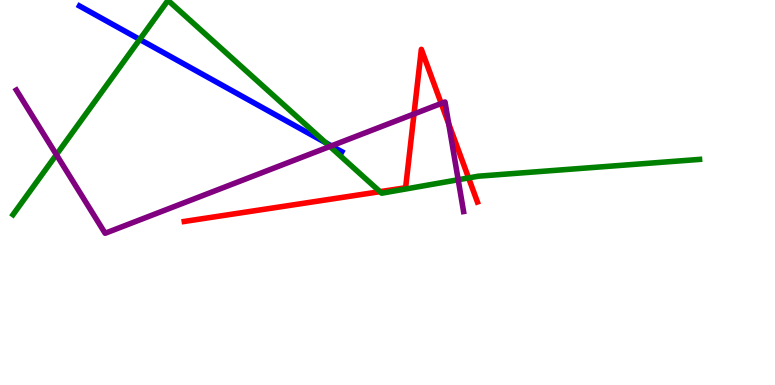[{'lines': ['blue', 'red'], 'intersections': []}, {'lines': ['green', 'red'], 'intersections': [{'x': 4.9, 'y': 5.02}, {'x': 6.05, 'y': 5.38}]}, {'lines': ['purple', 'red'], 'intersections': [{'x': 5.34, 'y': 7.04}, {'x': 5.69, 'y': 7.31}, {'x': 5.79, 'y': 6.78}]}, {'lines': ['blue', 'green'], 'intersections': [{'x': 1.8, 'y': 8.98}, {'x': 4.2, 'y': 6.29}]}, {'lines': ['blue', 'purple'], 'intersections': [{'x': 4.28, 'y': 6.21}]}, {'lines': ['green', 'purple'], 'intersections': [{'x': 0.728, 'y': 5.98}, {'x': 4.26, 'y': 6.2}, {'x': 5.91, 'y': 5.33}]}]